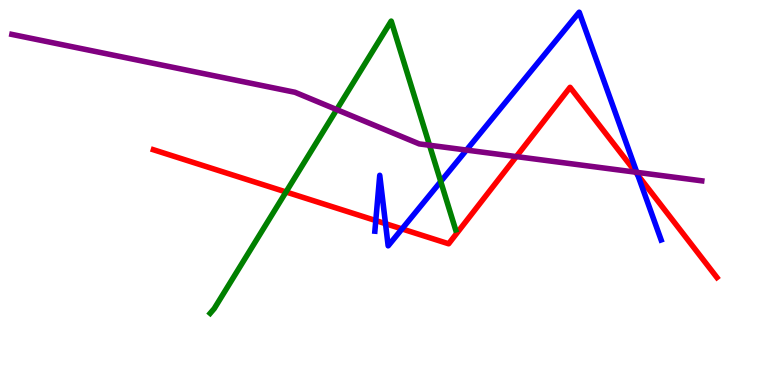[{'lines': ['blue', 'red'], 'intersections': [{'x': 4.85, 'y': 4.27}, {'x': 4.97, 'y': 4.19}, {'x': 5.19, 'y': 4.05}, {'x': 8.23, 'y': 5.46}]}, {'lines': ['green', 'red'], 'intersections': [{'x': 3.69, 'y': 5.01}]}, {'lines': ['purple', 'red'], 'intersections': [{'x': 6.66, 'y': 5.93}, {'x': 8.2, 'y': 5.53}]}, {'lines': ['blue', 'green'], 'intersections': [{'x': 5.69, 'y': 5.28}]}, {'lines': ['blue', 'purple'], 'intersections': [{'x': 6.02, 'y': 6.1}, {'x': 8.22, 'y': 5.52}]}, {'lines': ['green', 'purple'], 'intersections': [{'x': 4.34, 'y': 7.15}, {'x': 5.54, 'y': 6.23}]}]